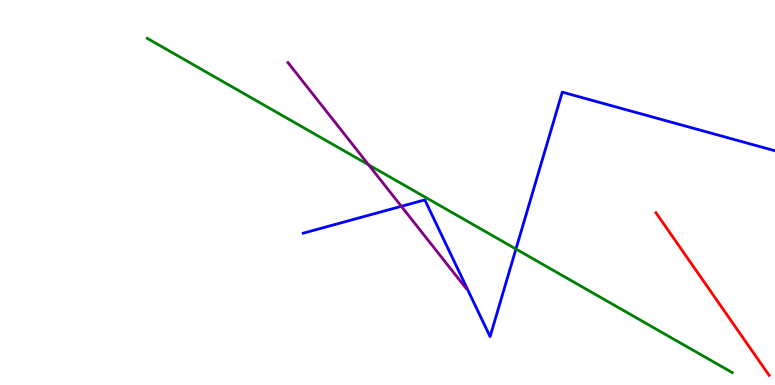[{'lines': ['blue', 'red'], 'intersections': []}, {'lines': ['green', 'red'], 'intersections': []}, {'lines': ['purple', 'red'], 'intersections': []}, {'lines': ['blue', 'green'], 'intersections': [{'x': 6.66, 'y': 3.53}]}, {'lines': ['blue', 'purple'], 'intersections': [{'x': 5.18, 'y': 4.64}]}, {'lines': ['green', 'purple'], 'intersections': [{'x': 4.76, 'y': 5.72}]}]